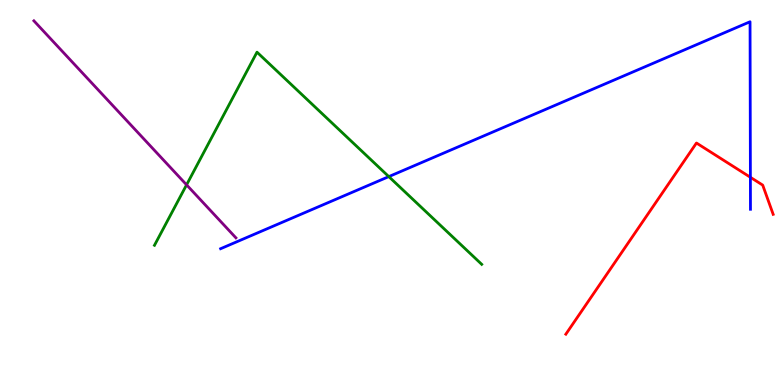[{'lines': ['blue', 'red'], 'intersections': [{'x': 9.68, 'y': 5.4}]}, {'lines': ['green', 'red'], 'intersections': []}, {'lines': ['purple', 'red'], 'intersections': []}, {'lines': ['blue', 'green'], 'intersections': [{'x': 5.02, 'y': 5.41}]}, {'lines': ['blue', 'purple'], 'intersections': []}, {'lines': ['green', 'purple'], 'intersections': [{'x': 2.41, 'y': 5.2}]}]